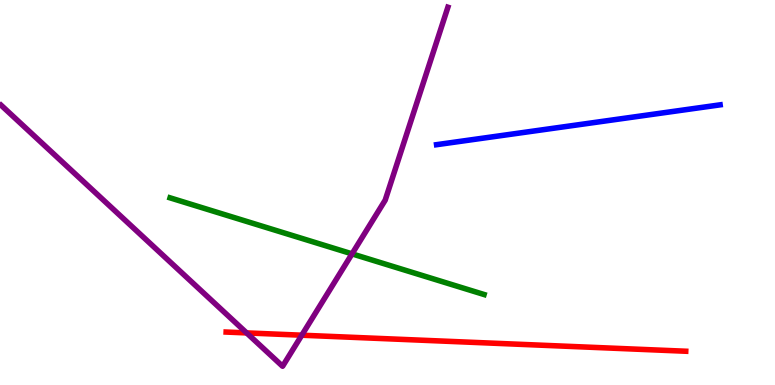[{'lines': ['blue', 'red'], 'intersections': []}, {'lines': ['green', 'red'], 'intersections': []}, {'lines': ['purple', 'red'], 'intersections': [{'x': 3.18, 'y': 1.35}, {'x': 3.89, 'y': 1.29}]}, {'lines': ['blue', 'green'], 'intersections': []}, {'lines': ['blue', 'purple'], 'intersections': []}, {'lines': ['green', 'purple'], 'intersections': [{'x': 4.54, 'y': 3.41}]}]